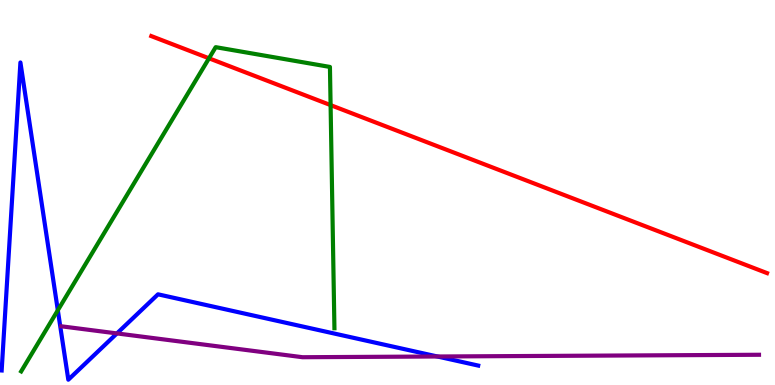[{'lines': ['blue', 'red'], 'intersections': []}, {'lines': ['green', 'red'], 'intersections': [{'x': 2.7, 'y': 8.49}, {'x': 4.27, 'y': 7.27}]}, {'lines': ['purple', 'red'], 'intersections': []}, {'lines': ['blue', 'green'], 'intersections': [{'x': 0.746, 'y': 1.94}]}, {'lines': ['blue', 'purple'], 'intersections': [{'x': 1.51, 'y': 1.34}, {'x': 5.64, 'y': 0.74}]}, {'lines': ['green', 'purple'], 'intersections': []}]